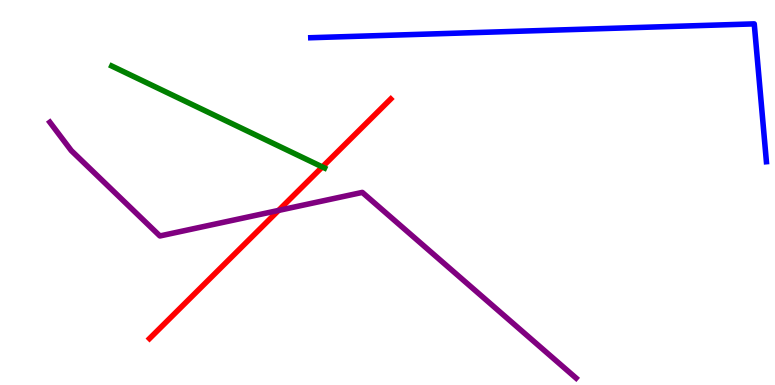[{'lines': ['blue', 'red'], 'intersections': []}, {'lines': ['green', 'red'], 'intersections': [{'x': 4.16, 'y': 5.66}]}, {'lines': ['purple', 'red'], 'intersections': [{'x': 3.59, 'y': 4.53}]}, {'lines': ['blue', 'green'], 'intersections': []}, {'lines': ['blue', 'purple'], 'intersections': []}, {'lines': ['green', 'purple'], 'intersections': []}]